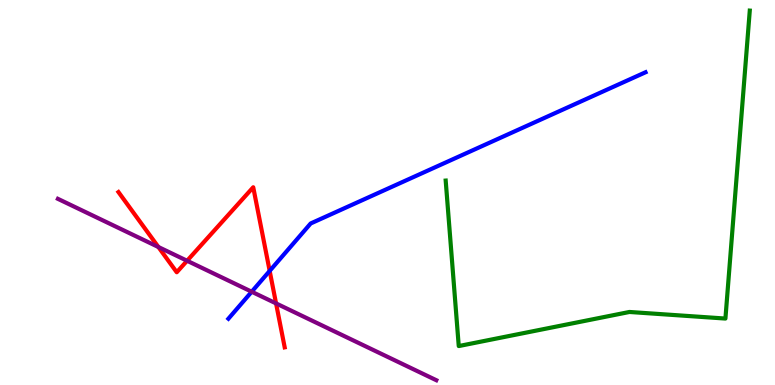[{'lines': ['blue', 'red'], 'intersections': [{'x': 3.48, 'y': 2.96}]}, {'lines': ['green', 'red'], 'intersections': []}, {'lines': ['purple', 'red'], 'intersections': [{'x': 2.04, 'y': 3.58}, {'x': 2.41, 'y': 3.23}, {'x': 3.56, 'y': 2.12}]}, {'lines': ['blue', 'green'], 'intersections': []}, {'lines': ['blue', 'purple'], 'intersections': [{'x': 3.25, 'y': 2.42}]}, {'lines': ['green', 'purple'], 'intersections': []}]